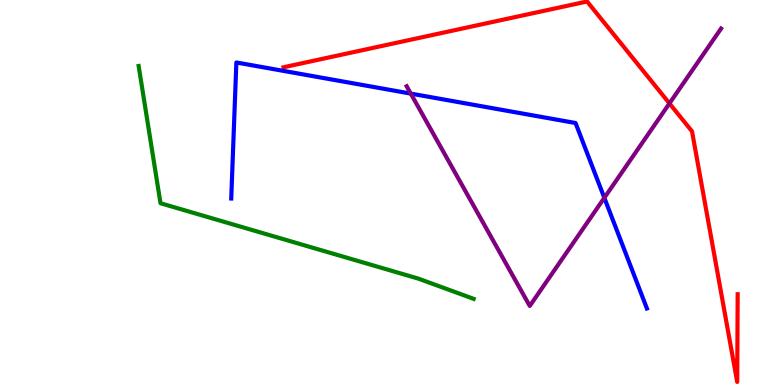[{'lines': ['blue', 'red'], 'intersections': []}, {'lines': ['green', 'red'], 'intersections': []}, {'lines': ['purple', 'red'], 'intersections': [{'x': 8.64, 'y': 7.31}]}, {'lines': ['blue', 'green'], 'intersections': []}, {'lines': ['blue', 'purple'], 'intersections': [{'x': 5.3, 'y': 7.57}, {'x': 7.8, 'y': 4.86}]}, {'lines': ['green', 'purple'], 'intersections': []}]